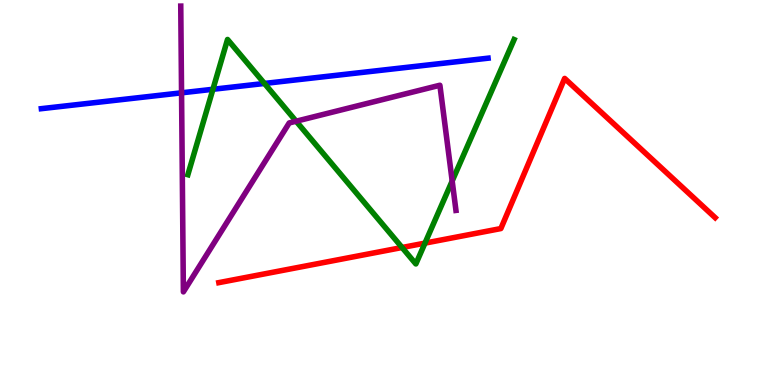[{'lines': ['blue', 'red'], 'intersections': []}, {'lines': ['green', 'red'], 'intersections': [{'x': 5.19, 'y': 3.57}, {'x': 5.48, 'y': 3.69}]}, {'lines': ['purple', 'red'], 'intersections': []}, {'lines': ['blue', 'green'], 'intersections': [{'x': 2.75, 'y': 7.68}, {'x': 3.41, 'y': 7.83}]}, {'lines': ['blue', 'purple'], 'intersections': [{'x': 2.34, 'y': 7.59}]}, {'lines': ['green', 'purple'], 'intersections': [{'x': 3.82, 'y': 6.85}, {'x': 5.83, 'y': 5.3}]}]